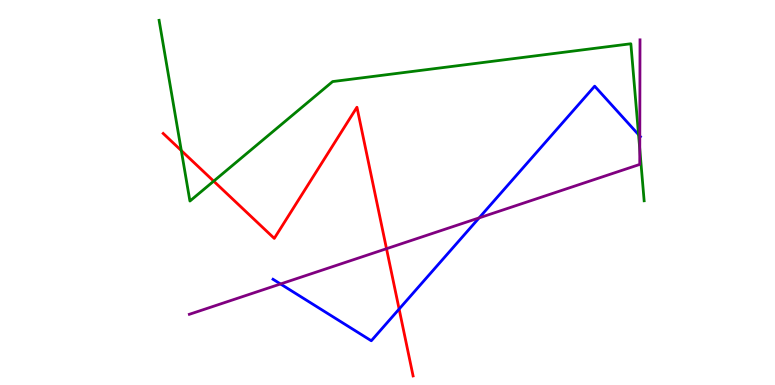[{'lines': ['blue', 'red'], 'intersections': [{'x': 5.15, 'y': 1.97}]}, {'lines': ['green', 'red'], 'intersections': [{'x': 2.34, 'y': 6.09}, {'x': 2.76, 'y': 5.29}]}, {'lines': ['purple', 'red'], 'intersections': [{'x': 4.99, 'y': 3.54}]}, {'lines': ['blue', 'green'], 'intersections': [{'x': 8.24, 'y': 6.5}]}, {'lines': ['blue', 'purple'], 'intersections': [{'x': 3.62, 'y': 2.62}, {'x': 6.18, 'y': 4.34}, {'x': 8.26, 'y': 6.47}]}, {'lines': ['green', 'purple'], 'intersections': [{'x': 8.26, 'y': 6.12}]}]